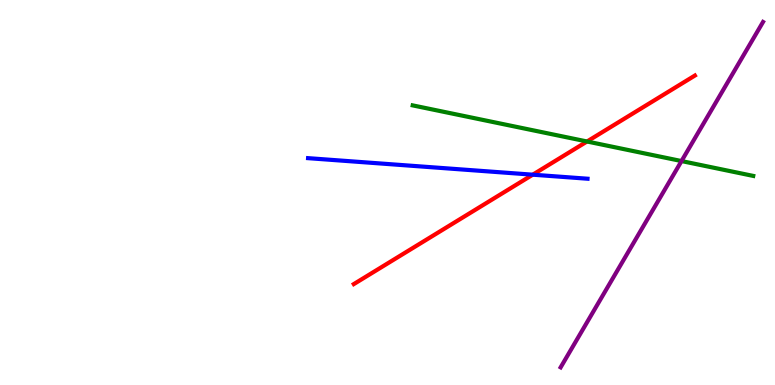[{'lines': ['blue', 'red'], 'intersections': [{'x': 6.87, 'y': 5.46}]}, {'lines': ['green', 'red'], 'intersections': [{'x': 7.57, 'y': 6.32}]}, {'lines': ['purple', 'red'], 'intersections': []}, {'lines': ['blue', 'green'], 'intersections': []}, {'lines': ['blue', 'purple'], 'intersections': []}, {'lines': ['green', 'purple'], 'intersections': [{'x': 8.79, 'y': 5.82}]}]